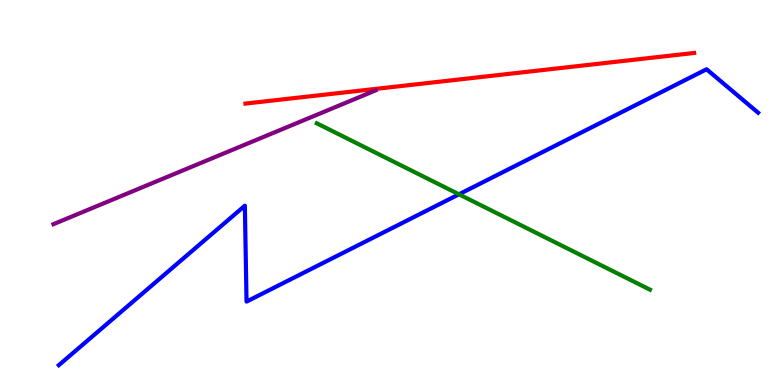[{'lines': ['blue', 'red'], 'intersections': []}, {'lines': ['green', 'red'], 'intersections': []}, {'lines': ['purple', 'red'], 'intersections': []}, {'lines': ['blue', 'green'], 'intersections': [{'x': 5.92, 'y': 4.95}]}, {'lines': ['blue', 'purple'], 'intersections': []}, {'lines': ['green', 'purple'], 'intersections': []}]